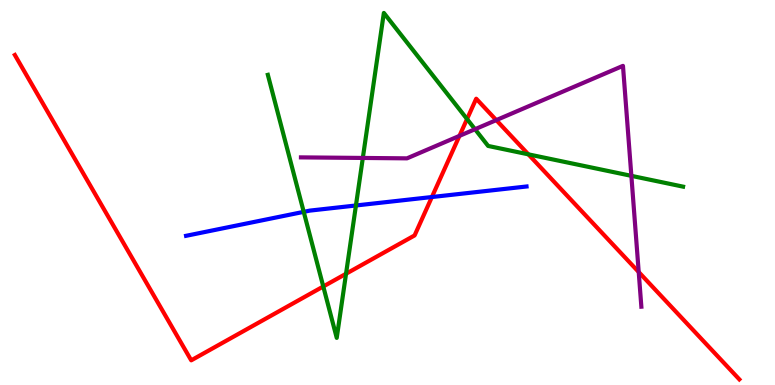[{'lines': ['blue', 'red'], 'intersections': [{'x': 5.57, 'y': 4.88}]}, {'lines': ['green', 'red'], 'intersections': [{'x': 4.17, 'y': 2.56}, {'x': 4.46, 'y': 2.89}, {'x': 6.03, 'y': 6.91}, {'x': 6.82, 'y': 5.99}]}, {'lines': ['purple', 'red'], 'intersections': [{'x': 5.93, 'y': 6.47}, {'x': 6.4, 'y': 6.88}, {'x': 8.24, 'y': 2.93}]}, {'lines': ['blue', 'green'], 'intersections': [{'x': 3.92, 'y': 4.5}, {'x': 4.59, 'y': 4.66}]}, {'lines': ['blue', 'purple'], 'intersections': []}, {'lines': ['green', 'purple'], 'intersections': [{'x': 4.68, 'y': 5.9}, {'x': 6.13, 'y': 6.64}, {'x': 8.15, 'y': 5.43}]}]